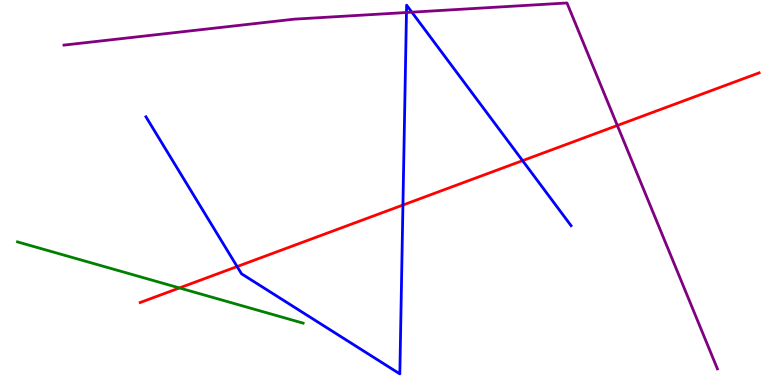[{'lines': ['blue', 'red'], 'intersections': [{'x': 3.06, 'y': 3.08}, {'x': 5.2, 'y': 4.67}, {'x': 6.74, 'y': 5.83}]}, {'lines': ['green', 'red'], 'intersections': [{'x': 2.32, 'y': 2.52}]}, {'lines': ['purple', 'red'], 'intersections': [{'x': 7.97, 'y': 6.74}]}, {'lines': ['blue', 'green'], 'intersections': []}, {'lines': ['blue', 'purple'], 'intersections': [{'x': 5.24, 'y': 9.68}, {'x': 5.31, 'y': 9.68}]}, {'lines': ['green', 'purple'], 'intersections': []}]